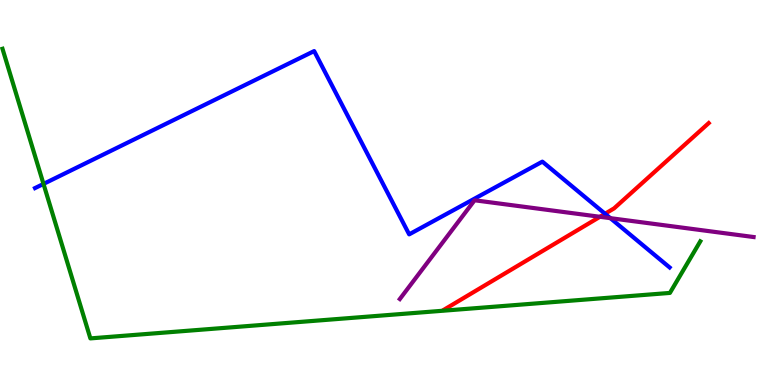[{'lines': ['blue', 'red'], 'intersections': [{'x': 7.81, 'y': 4.45}]}, {'lines': ['green', 'red'], 'intersections': []}, {'lines': ['purple', 'red'], 'intersections': [{'x': 7.74, 'y': 4.37}]}, {'lines': ['blue', 'green'], 'intersections': [{'x': 0.561, 'y': 5.22}]}, {'lines': ['blue', 'purple'], 'intersections': [{'x': 7.88, 'y': 4.33}]}, {'lines': ['green', 'purple'], 'intersections': []}]